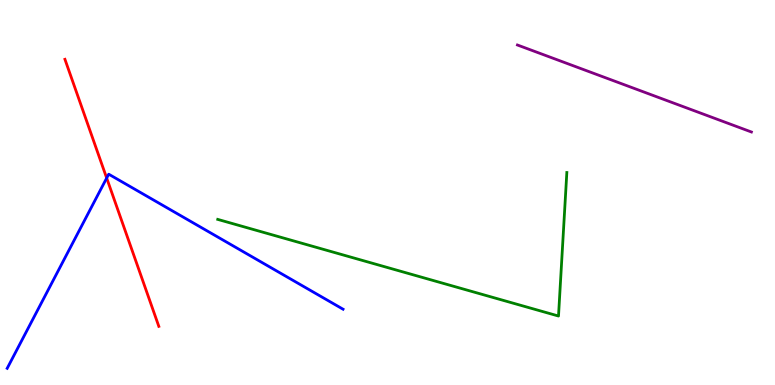[{'lines': ['blue', 'red'], 'intersections': [{'x': 1.38, 'y': 5.38}]}, {'lines': ['green', 'red'], 'intersections': []}, {'lines': ['purple', 'red'], 'intersections': []}, {'lines': ['blue', 'green'], 'intersections': []}, {'lines': ['blue', 'purple'], 'intersections': []}, {'lines': ['green', 'purple'], 'intersections': []}]